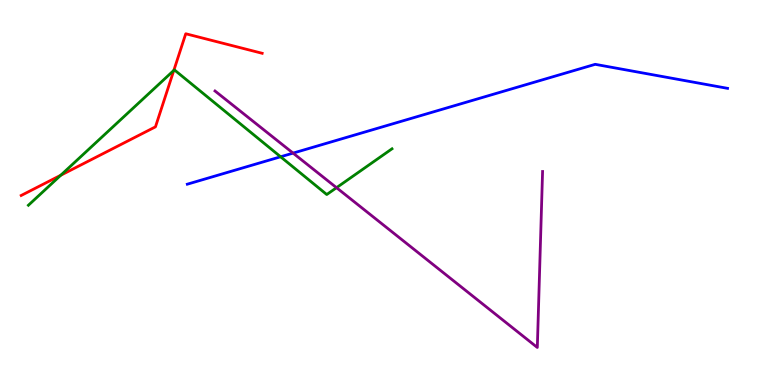[{'lines': ['blue', 'red'], 'intersections': []}, {'lines': ['green', 'red'], 'intersections': [{'x': 0.784, 'y': 5.45}, {'x': 2.24, 'y': 8.17}]}, {'lines': ['purple', 'red'], 'intersections': []}, {'lines': ['blue', 'green'], 'intersections': [{'x': 3.62, 'y': 5.93}]}, {'lines': ['blue', 'purple'], 'intersections': [{'x': 3.78, 'y': 6.02}]}, {'lines': ['green', 'purple'], 'intersections': [{'x': 4.34, 'y': 5.13}]}]